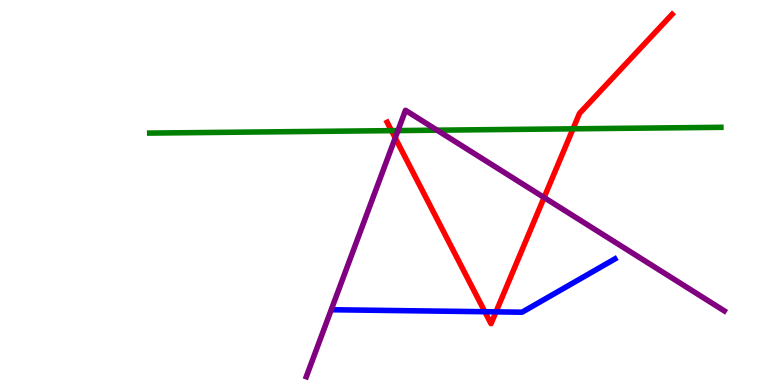[{'lines': ['blue', 'red'], 'intersections': [{'x': 6.26, 'y': 1.9}, {'x': 6.4, 'y': 1.9}]}, {'lines': ['green', 'red'], 'intersections': [{'x': 5.05, 'y': 6.61}, {'x': 7.39, 'y': 6.65}]}, {'lines': ['purple', 'red'], 'intersections': [{'x': 5.1, 'y': 6.42}, {'x': 7.02, 'y': 4.87}]}, {'lines': ['blue', 'green'], 'intersections': []}, {'lines': ['blue', 'purple'], 'intersections': []}, {'lines': ['green', 'purple'], 'intersections': [{'x': 5.13, 'y': 6.61}, {'x': 5.64, 'y': 6.62}]}]